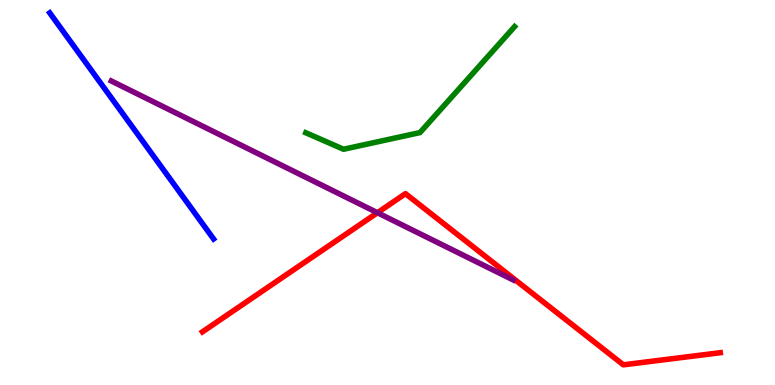[{'lines': ['blue', 'red'], 'intersections': []}, {'lines': ['green', 'red'], 'intersections': []}, {'lines': ['purple', 'red'], 'intersections': [{'x': 4.87, 'y': 4.47}]}, {'lines': ['blue', 'green'], 'intersections': []}, {'lines': ['blue', 'purple'], 'intersections': []}, {'lines': ['green', 'purple'], 'intersections': []}]